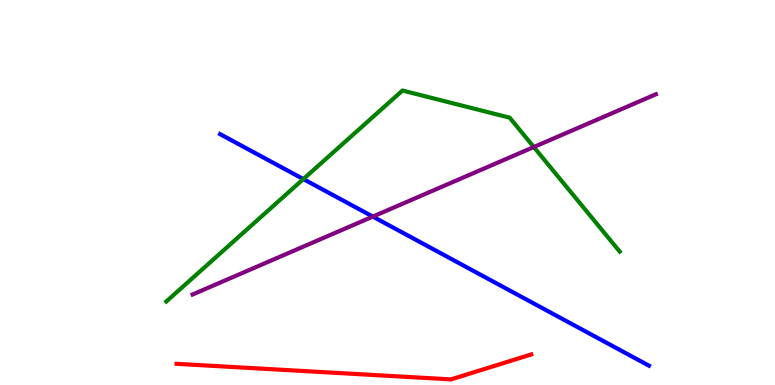[{'lines': ['blue', 'red'], 'intersections': []}, {'lines': ['green', 'red'], 'intersections': []}, {'lines': ['purple', 'red'], 'intersections': []}, {'lines': ['blue', 'green'], 'intersections': [{'x': 3.91, 'y': 5.35}]}, {'lines': ['blue', 'purple'], 'intersections': [{'x': 4.81, 'y': 4.37}]}, {'lines': ['green', 'purple'], 'intersections': [{'x': 6.89, 'y': 6.18}]}]